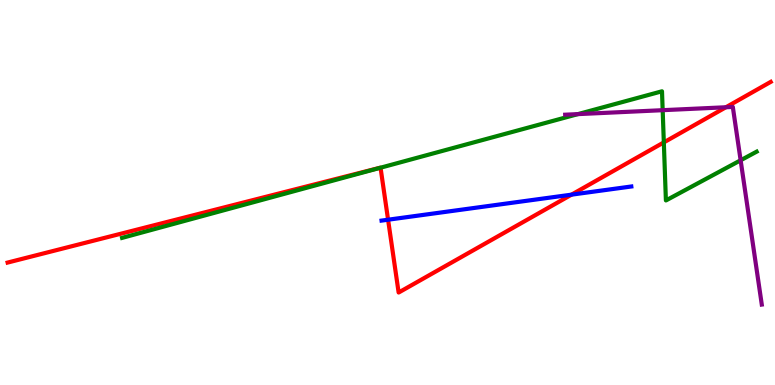[{'lines': ['blue', 'red'], 'intersections': [{'x': 5.01, 'y': 4.29}, {'x': 7.37, 'y': 4.94}]}, {'lines': ['green', 'red'], 'intersections': [{'x': 4.91, 'y': 5.64}, {'x': 8.57, 'y': 6.3}]}, {'lines': ['purple', 'red'], 'intersections': [{'x': 9.37, 'y': 7.21}]}, {'lines': ['blue', 'green'], 'intersections': []}, {'lines': ['blue', 'purple'], 'intersections': []}, {'lines': ['green', 'purple'], 'intersections': [{'x': 7.46, 'y': 7.04}, {'x': 8.55, 'y': 7.14}, {'x': 9.56, 'y': 5.84}]}]